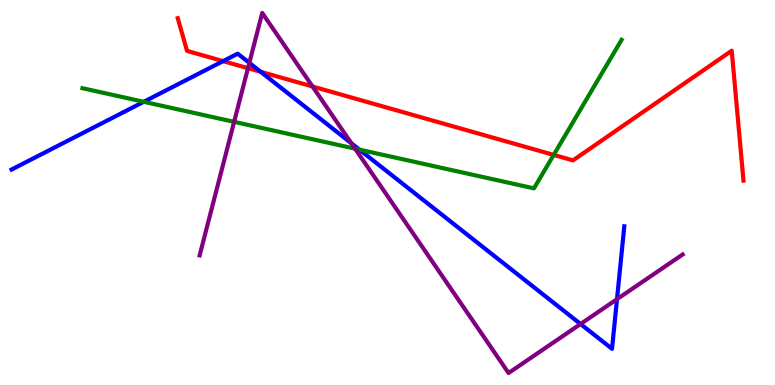[{'lines': ['blue', 'red'], 'intersections': [{'x': 2.88, 'y': 8.41}, {'x': 3.36, 'y': 8.14}]}, {'lines': ['green', 'red'], 'intersections': [{'x': 7.14, 'y': 5.98}]}, {'lines': ['purple', 'red'], 'intersections': [{'x': 3.2, 'y': 8.23}, {'x': 4.03, 'y': 7.75}]}, {'lines': ['blue', 'green'], 'intersections': [{'x': 1.86, 'y': 7.36}, {'x': 4.64, 'y': 6.11}]}, {'lines': ['blue', 'purple'], 'intersections': [{'x': 3.22, 'y': 8.37}, {'x': 4.53, 'y': 6.28}, {'x': 7.49, 'y': 1.58}, {'x': 7.96, 'y': 2.23}]}, {'lines': ['green', 'purple'], 'intersections': [{'x': 3.02, 'y': 6.84}, {'x': 4.58, 'y': 6.14}]}]